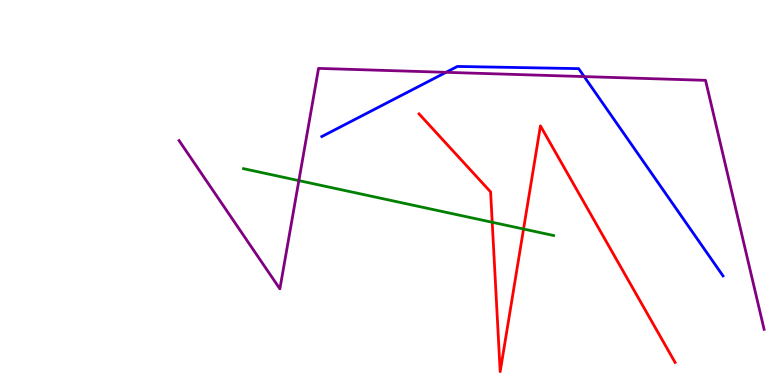[{'lines': ['blue', 'red'], 'intersections': []}, {'lines': ['green', 'red'], 'intersections': [{'x': 6.35, 'y': 4.23}, {'x': 6.76, 'y': 4.05}]}, {'lines': ['purple', 'red'], 'intersections': []}, {'lines': ['blue', 'green'], 'intersections': []}, {'lines': ['blue', 'purple'], 'intersections': [{'x': 5.75, 'y': 8.12}, {'x': 7.54, 'y': 8.01}]}, {'lines': ['green', 'purple'], 'intersections': [{'x': 3.86, 'y': 5.31}]}]